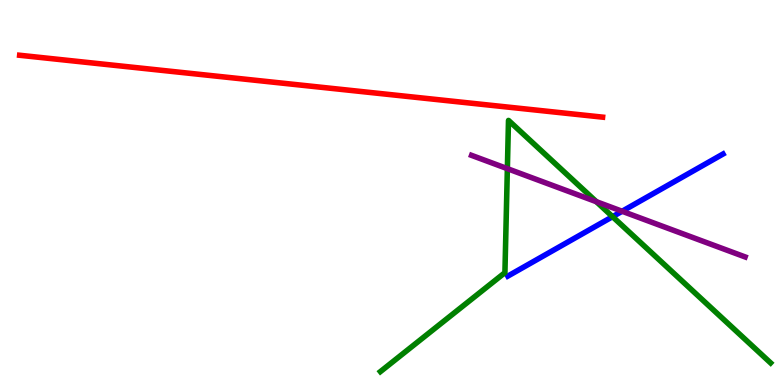[{'lines': ['blue', 'red'], 'intersections': []}, {'lines': ['green', 'red'], 'intersections': []}, {'lines': ['purple', 'red'], 'intersections': []}, {'lines': ['blue', 'green'], 'intersections': [{'x': 7.9, 'y': 4.37}]}, {'lines': ['blue', 'purple'], 'intersections': [{'x': 8.03, 'y': 4.51}]}, {'lines': ['green', 'purple'], 'intersections': [{'x': 6.55, 'y': 5.62}, {'x': 7.7, 'y': 4.76}]}]